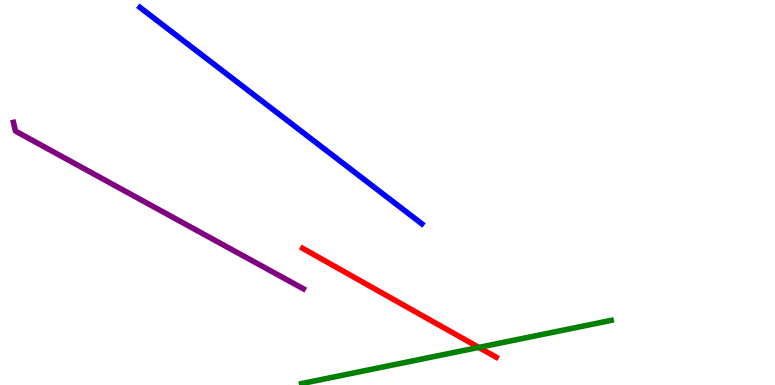[{'lines': ['blue', 'red'], 'intersections': []}, {'lines': ['green', 'red'], 'intersections': [{'x': 6.18, 'y': 0.976}]}, {'lines': ['purple', 'red'], 'intersections': []}, {'lines': ['blue', 'green'], 'intersections': []}, {'lines': ['blue', 'purple'], 'intersections': []}, {'lines': ['green', 'purple'], 'intersections': []}]